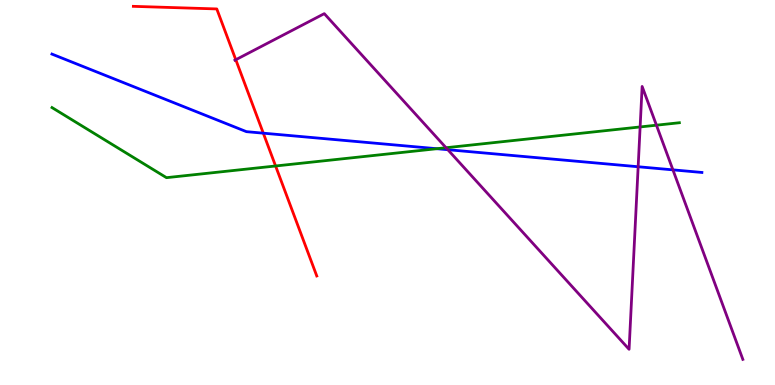[{'lines': ['blue', 'red'], 'intersections': [{'x': 3.4, 'y': 6.54}]}, {'lines': ['green', 'red'], 'intersections': [{'x': 3.56, 'y': 5.69}]}, {'lines': ['purple', 'red'], 'intersections': [{'x': 3.04, 'y': 8.45}]}, {'lines': ['blue', 'green'], 'intersections': [{'x': 5.64, 'y': 6.14}]}, {'lines': ['blue', 'purple'], 'intersections': [{'x': 5.78, 'y': 6.11}, {'x': 8.23, 'y': 5.67}, {'x': 8.68, 'y': 5.59}]}, {'lines': ['green', 'purple'], 'intersections': [{'x': 5.76, 'y': 6.16}, {'x': 8.26, 'y': 6.7}, {'x': 8.47, 'y': 6.75}]}]